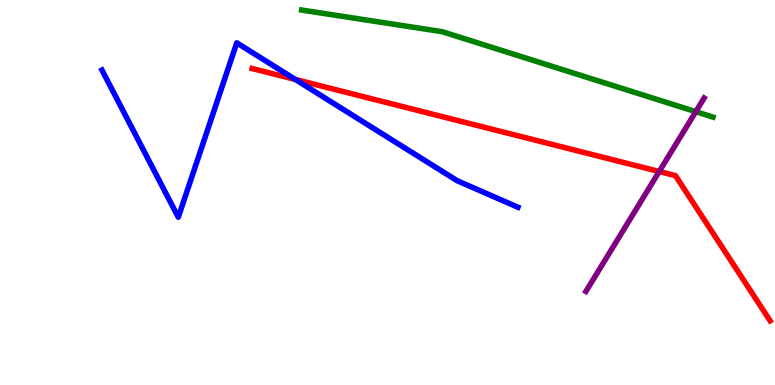[{'lines': ['blue', 'red'], 'intersections': [{'x': 3.81, 'y': 7.94}]}, {'lines': ['green', 'red'], 'intersections': []}, {'lines': ['purple', 'red'], 'intersections': [{'x': 8.51, 'y': 5.55}]}, {'lines': ['blue', 'green'], 'intersections': []}, {'lines': ['blue', 'purple'], 'intersections': []}, {'lines': ['green', 'purple'], 'intersections': [{'x': 8.98, 'y': 7.1}]}]